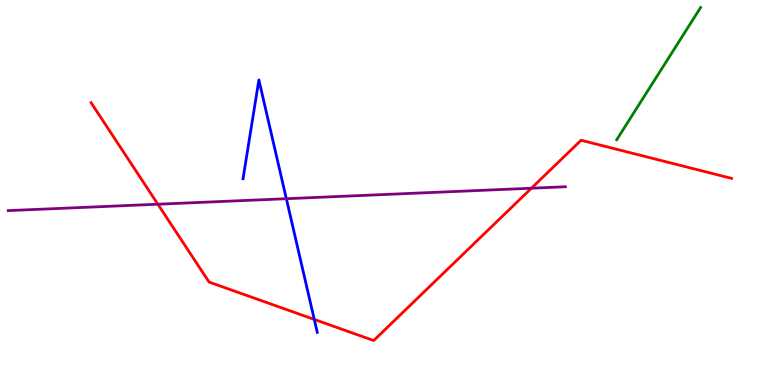[{'lines': ['blue', 'red'], 'intersections': [{'x': 4.06, 'y': 1.7}]}, {'lines': ['green', 'red'], 'intersections': []}, {'lines': ['purple', 'red'], 'intersections': [{'x': 2.04, 'y': 4.7}, {'x': 6.86, 'y': 5.11}]}, {'lines': ['blue', 'green'], 'intersections': []}, {'lines': ['blue', 'purple'], 'intersections': [{'x': 3.69, 'y': 4.84}]}, {'lines': ['green', 'purple'], 'intersections': []}]